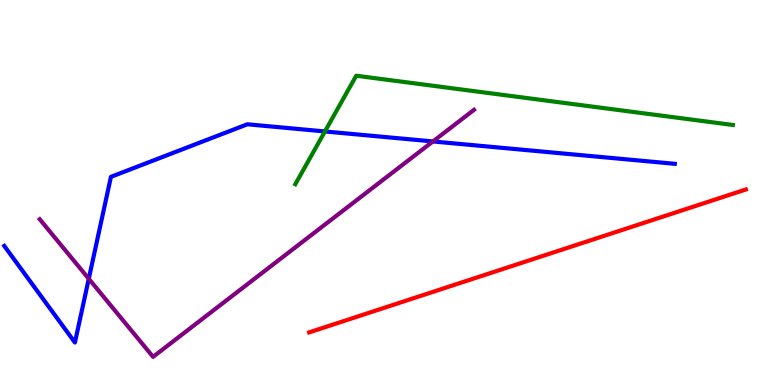[{'lines': ['blue', 'red'], 'intersections': []}, {'lines': ['green', 'red'], 'intersections': []}, {'lines': ['purple', 'red'], 'intersections': []}, {'lines': ['blue', 'green'], 'intersections': [{'x': 4.19, 'y': 6.59}]}, {'lines': ['blue', 'purple'], 'intersections': [{'x': 1.15, 'y': 2.76}, {'x': 5.59, 'y': 6.33}]}, {'lines': ['green', 'purple'], 'intersections': []}]